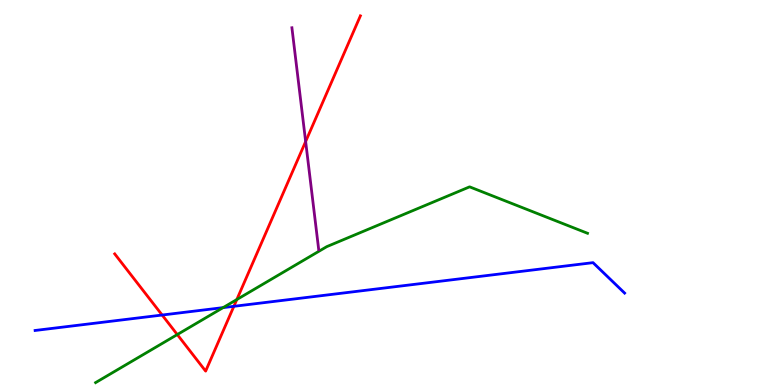[{'lines': ['blue', 'red'], 'intersections': [{'x': 2.09, 'y': 1.82}, {'x': 3.02, 'y': 2.04}]}, {'lines': ['green', 'red'], 'intersections': [{'x': 2.29, 'y': 1.31}, {'x': 3.06, 'y': 2.22}]}, {'lines': ['purple', 'red'], 'intersections': [{'x': 3.94, 'y': 6.32}]}, {'lines': ['blue', 'green'], 'intersections': [{'x': 2.88, 'y': 2.01}]}, {'lines': ['blue', 'purple'], 'intersections': []}, {'lines': ['green', 'purple'], 'intersections': []}]